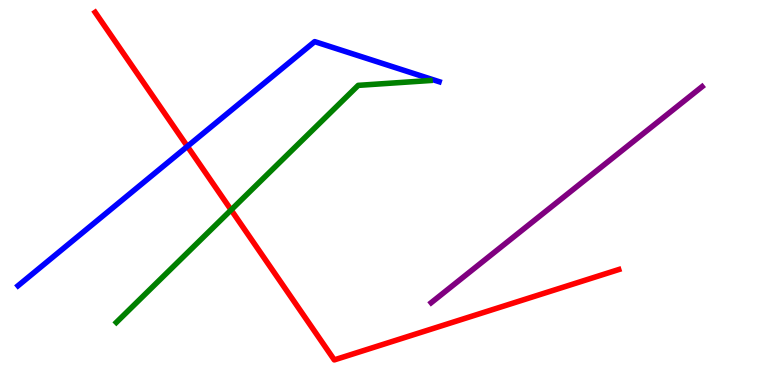[{'lines': ['blue', 'red'], 'intersections': [{'x': 2.42, 'y': 6.2}]}, {'lines': ['green', 'red'], 'intersections': [{'x': 2.98, 'y': 4.55}]}, {'lines': ['purple', 'red'], 'intersections': []}, {'lines': ['blue', 'green'], 'intersections': []}, {'lines': ['blue', 'purple'], 'intersections': []}, {'lines': ['green', 'purple'], 'intersections': []}]